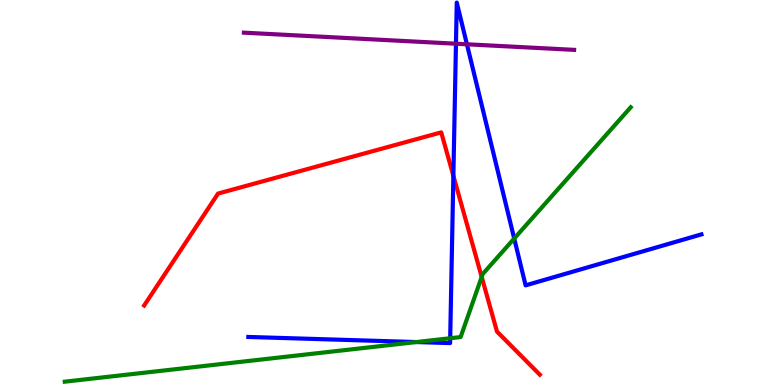[{'lines': ['blue', 'red'], 'intersections': [{'x': 5.85, 'y': 5.43}]}, {'lines': ['green', 'red'], 'intersections': [{'x': 6.22, 'y': 2.81}]}, {'lines': ['purple', 'red'], 'intersections': []}, {'lines': ['blue', 'green'], 'intersections': [{'x': 5.37, 'y': 1.12}, {'x': 5.81, 'y': 1.21}, {'x': 6.63, 'y': 3.8}]}, {'lines': ['blue', 'purple'], 'intersections': [{'x': 5.88, 'y': 8.86}, {'x': 6.02, 'y': 8.85}]}, {'lines': ['green', 'purple'], 'intersections': []}]